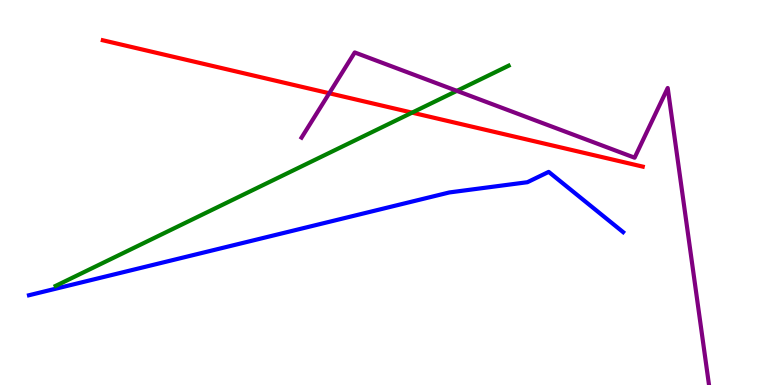[{'lines': ['blue', 'red'], 'intersections': []}, {'lines': ['green', 'red'], 'intersections': [{'x': 5.32, 'y': 7.07}]}, {'lines': ['purple', 'red'], 'intersections': [{'x': 4.25, 'y': 7.58}]}, {'lines': ['blue', 'green'], 'intersections': []}, {'lines': ['blue', 'purple'], 'intersections': []}, {'lines': ['green', 'purple'], 'intersections': [{'x': 5.9, 'y': 7.64}]}]